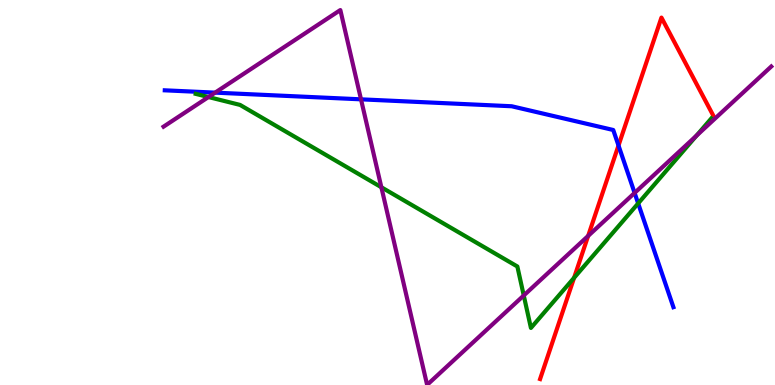[{'lines': ['blue', 'red'], 'intersections': [{'x': 7.98, 'y': 6.22}]}, {'lines': ['green', 'red'], 'intersections': [{'x': 7.41, 'y': 2.78}]}, {'lines': ['purple', 'red'], 'intersections': [{'x': 7.59, 'y': 3.87}]}, {'lines': ['blue', 'green'], 'intersections': [{'x': 8.23, 'y': 4.72}]}, {'lines': ['blue', 'purple'], 'intersections': [{'x': 2.78, 'y': 7.59}, {'x': 4.66, 'y': 7.42}, {'x': 8.19, 'y': 4.99}]}, {'lines': ['green', 'purple'], 'intersections': [{'x': 2.69, 'y': 7.48}, {'x': 4.92, 'y': 5.14}, {'x': 6.76, 'y': 2.33}, {'x': 8.99, 'y': 6.47}]}]